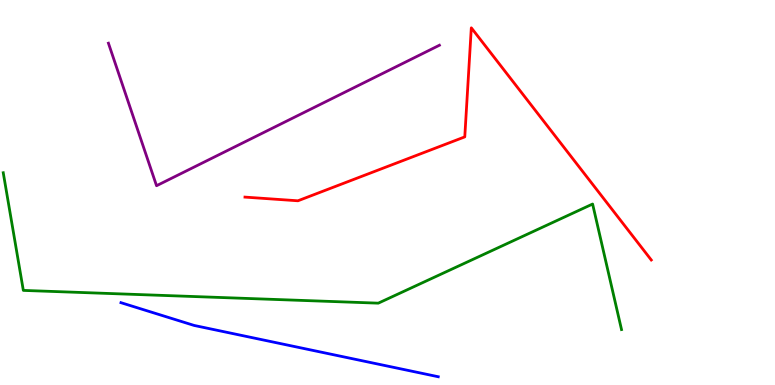[{'lines': ['blue', 'red'], 'intersections': []}, {'lines': ['green', 'red'], 'intersections': []}, {'lines': ['purple', 'red'], 'intersections': []}, {'lines': ['blue', 'green'], 'intersections': []}, {'lines': ['blue', 'purple'], 'intersections': []}, {'lines': ['green', 'purple'], 'intersections': []}]